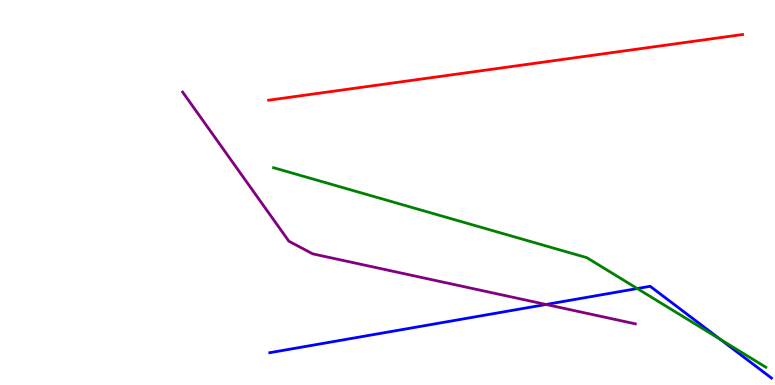[{'lines': ['blue', 'red'], 'intersections': []}, {'lines': ['green', 'red'], 'intersections': []}, {'lines': ['purple', 'red'], 'intersections': []}, {'lines': ['blue', 'green'], 'intersections': [{'x': 8.22, 'y': 2.51}, {'x': 9.29, 'y': 1.19}]}, {'lines': ['blue', 'purple'], 'intersections': [{'x': 7.05, 'y': 2.09}]}, {'lines': ['green', 'purple'], 'intersections': []}]